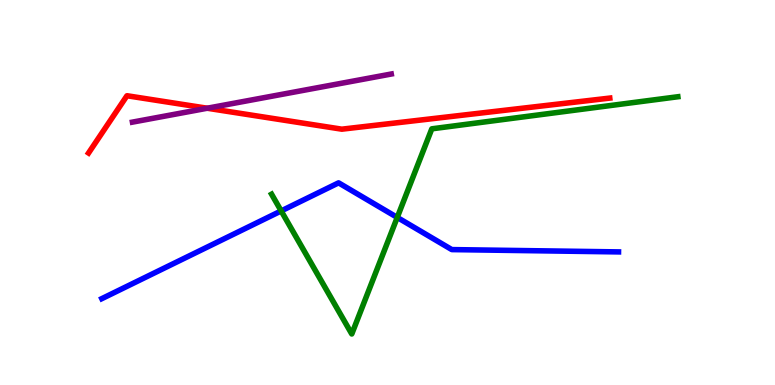[{'lines': ['blue', 'red'], 'intersections': []}, {'lines': ['green', 'red'], 'intersections': []}, {'lines': ['purple', 'red'], 'intersections': [{'x': 2.67, 'y': 7.19}]}, {'lines': ['blue', 'green'], 'intersections': [{'x': 3.63, 'y': 4.52}, {'x': 5.13, 'y': 4.35}]}, {'lines': ['blue', 'purple'], 'intersections': []}, {'lines': ['green', 'purple'], 'intersections': []}]